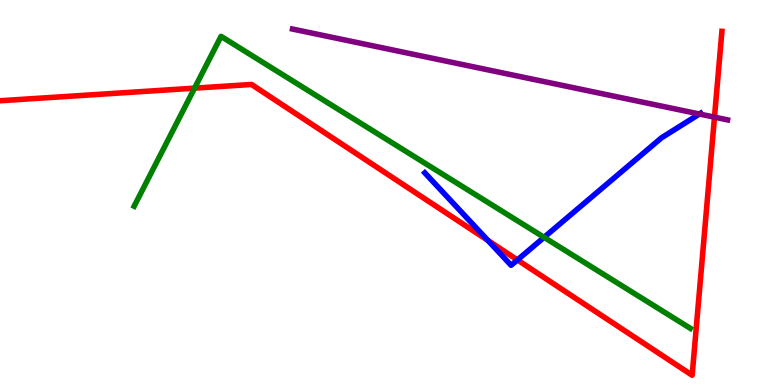[{'lines': ['blue', 'red'], 'intersections': [{'x': 6.3, 'y': 3.75}, {'x': 6.68, 'y': 3.25}]}, {'lines': ['green', 'red'], 'intersections': [{'x': 2.51, 'y': 7.71}]}, {'lines': ['purple', 'red'], 'intersections': [{'x': 9.22, 'y': 6.96}]}, {'lines': ['blue', 'green'], 'intersections': [{'x': 7.02, 'y': 3.84}]}, {'lines': ['blue', 'purple'], 'intersections': [{'x': 9.02, 'y': 7.04}]}, {'lines': ['green', 'purple'], 'intersections': []}]